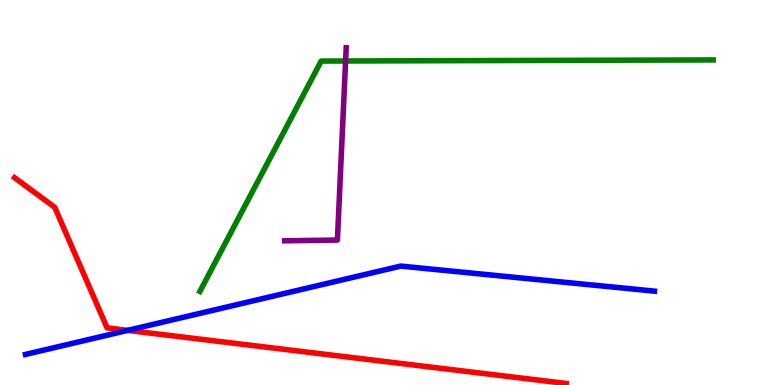[{'lines': ['blue', 'red'], 'intersections': [{'x': 1.65, 'y': 1.42}]}, {'lines': ['green', 'red'], 'intersections': []}, {'lines': ['purple', 'red'], 'intersections': []}, {'lines': ['blue', 'green'], 'intersections': []}, {'lines': ['blue', 'purple'], 'intersections': []}, {'lines': ['green', 'purple'], 'intersections': [{'x': 4.46, 'y': 8.42}]}]